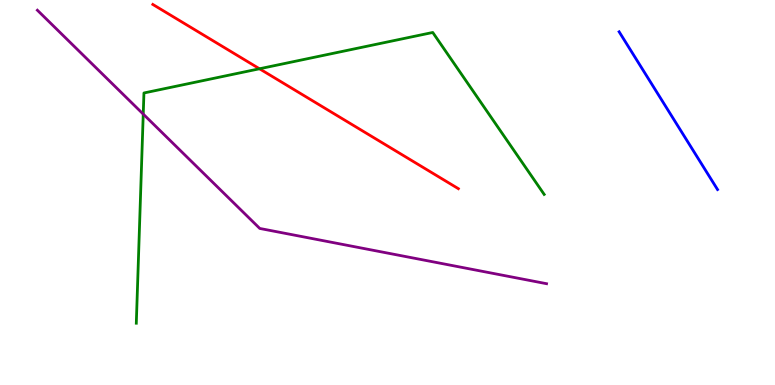[{'lines': ['blue', 'red'], 'intersections': []}, {'lines': ['green', 'red'], 'intersections': [{'x': 3.35, 'y': 8.21}]}, {'lines': ['purple', 'red'], 'intersections': []}, {'lines': ['blue', 'green'], 'intersections': []}, {'lines': ['blue', 'purple'], 'intersections': []}, {'lines': ['green', 'purple'], 'intersections': [{'x': 1.85, 'y': 7.04}]}]